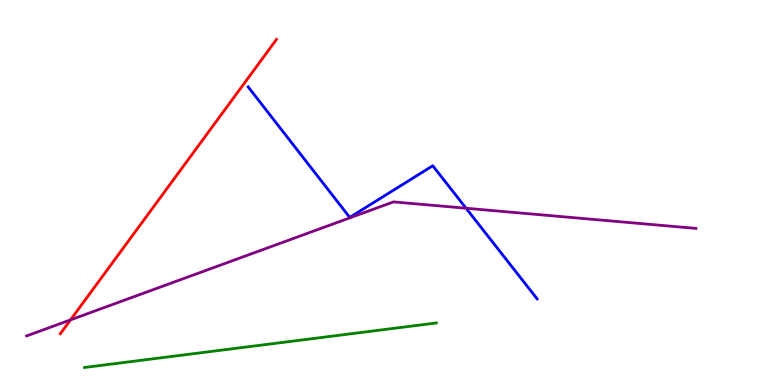[{'lines': ['blue', 'red'], 'intersections': []}, {'lines': ['green', 'red'], 'intersections': []}, {'lines': ['purple', 'red'], 'intersections': [{'x': 0.91, 'y': 1.69}]}, {'lines': ['blue', 'green'], 'intersections': []}, {'lines': ['blue', 'purple'], 'intersections': [{'x': 6.01, 'y': 4.59}]}, {'lines': ['green', 'purple'], 'intersections': []}]